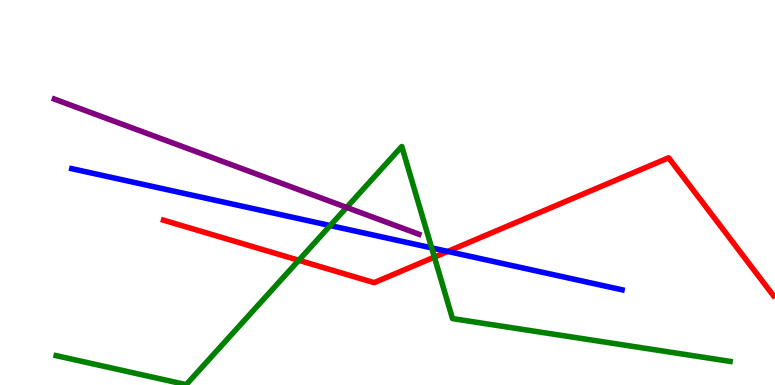[{'lines': ['blue', 'red'], 'intersections': [{'x': 5.78, 'y': 3.47}]}, {'lines': ['green', 'red'], 'intersections': [{'x': 3.86, 'y': 3.24}, {'x': 5.6, 'y': 3.32}]}, {'lines': ['purple', 'red'], 'intersections': []}, {'lines': ['blue', 'green'], 'intersections': [{'x': 4.26, 'y': 4.14}, {'x': 5.57, 'y': 3.56}]}, {'lines': ['blue', 'purple'], 'intersections': []}, {'lines': ['green', 'purple'], 'intersections': [{'x': 4.47, 'y': 4.61}]}]